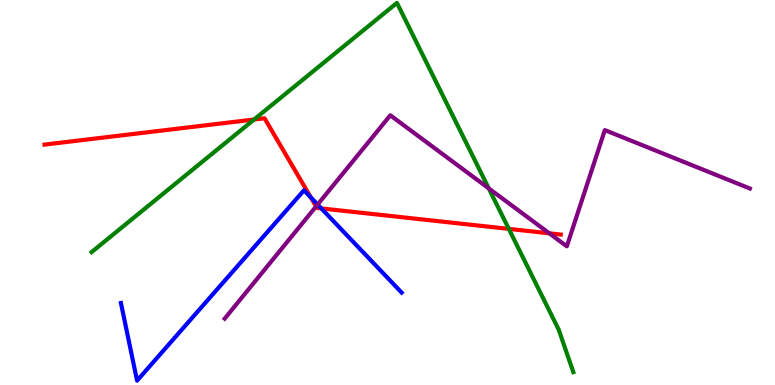[{'lines': ['blue', 'red'], 'intersections': [{'x': 4.01, 'y': 4.87}, {'x': 4.15, 'y': 4.59}]}, {'lines': ['green', 'red'], 'intersections': [{'x': 3.28, 'y': 6.9}, {'x': 6.57, 'y': 4.05}]}, {'lines': ['purple', 'red'], 'intersections': [{'x': 4.08, 'y': 4.64}, {'x': 7.09, 'y': 3.94}]}, {'lines': ['blue', 'green'], 'intersections': []}, {'lines': ['blue', 'purple'], 'intersections': [{'x': 4.1, 'y': 4.69}]}, {'lines': ['green', 'purple'], 'intersections': [{'x': 6.31, 'y': 5.11}]}]